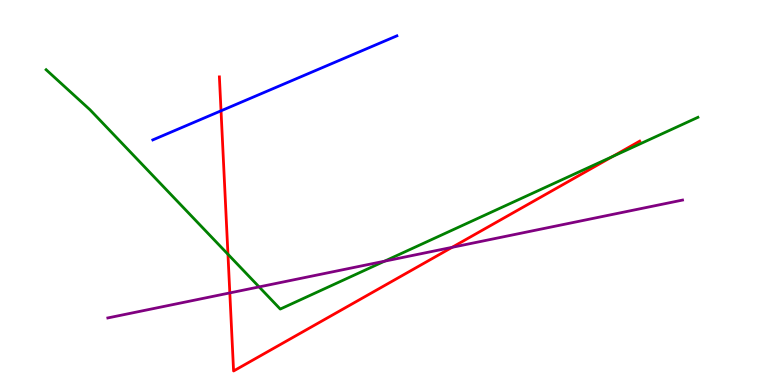[{'lines': ['blue', 'red'], 'intersections': [{'x': 2.85, 'y': 7.12}]}, {'lines': ['green', 'red'], 'intersections': [{'x': 2.94, 'y': 3.4}, {'x': 7.9, 'y': 5.94}]}, {'lines': ['purple', 'red'], 'intersections': [{'x': 2.97, 'y': 2.39}, {'x': 5.83, 'y': 3.58}]}, {'lines': ['blue', 'green'], 'intersections': []}, {'lines': ['blue', 'purple'], 'intersections': []}, {'lines': ['green', 'purple'], 'intersections': [{'x': 3.34, 'y': 2.55}, {'x': 4.96, 'y': 3.22}]}]